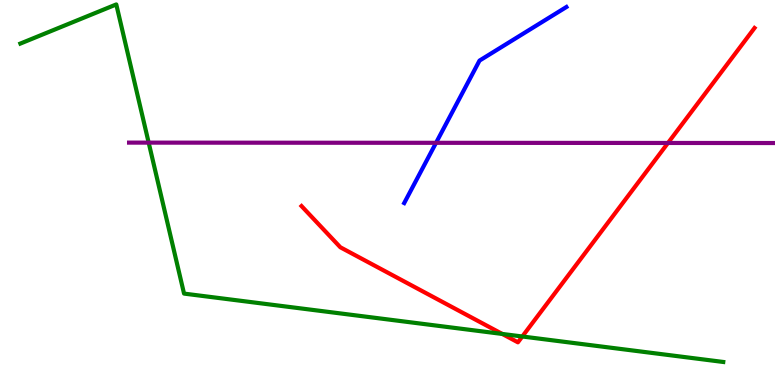[{'lines': ['blue', 'red'], 'intersections': []}, {'lines': ['green', 'red'], 'intersections': [{'x': 6.48, 'y': 1.33}, {'x': 6.74, 'y': 1.26}]}, {'lines': ['purple', 'red'], 'intersections': [{'x': 8.62, 'y': 6.29}]}, {'lines': ['blue', 'green'], 'intersections': []}, {'lines': ['blue', 'purple'], 'intersections': [{'x': 5.63, 'y': 6.29}]}, {'lines': ['green', 'purple'], 'intersections': [{'x': 1.92, 'y': 6.3}]}]